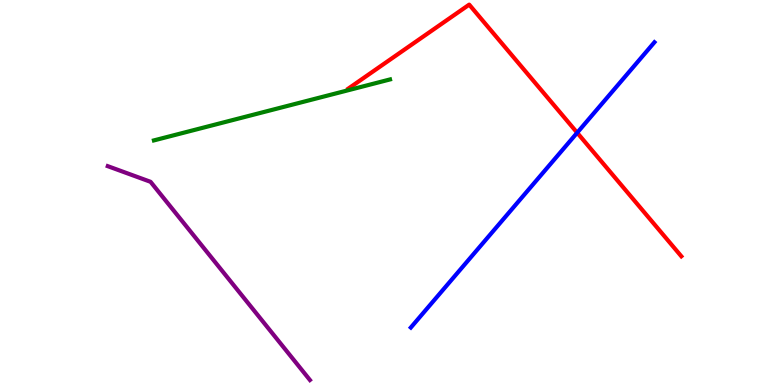[{'lines': ['blue', 'red'], 'intersections': [{'x': 7.45, 'y': 6.55}]}, {'lines': ['green', 'red'], 'intersections': []}, {'lines': ['purple', 'red'], 'intersections': []}, {'lines': ['blue', 'green'], 'intersections': []}, {'lines': ['blue', 'purple'], 'intersections': []}, {'lines': ['green', 'purple'], 'intersections': []}]